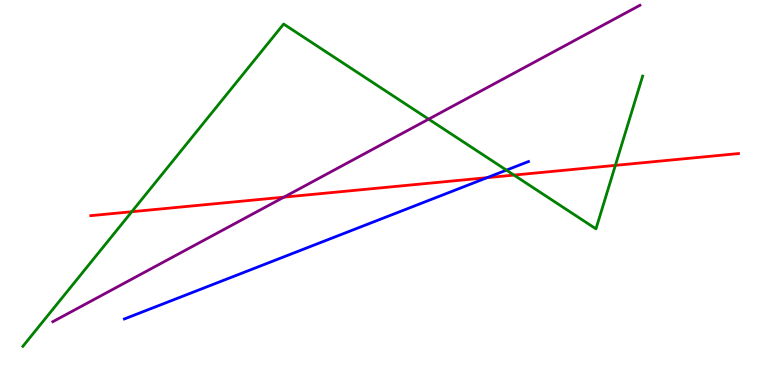[{'lines': ['blue', 'red'], 'intersections': [{'x': 6.29, 'y': 5.39}]}, {'lines': ['green', 'red'], 'intersections': [{'x': 1.7, 'y': 4.5}, {'x': 6.63, 'y': 5.45}, {'x': 7.94, 'y': 5.7}]}, {'lines': ['purple', 'red'], 'intersections': [{'x': 3.66, 'y': 4.88}]}, {'lines': ['blue', 'green'], 'intersections': [{'x': 6.53, 'y': 5.58}]}, {'lines': ['blue', 'purple'], 'intersections': []}, {'lines': ['green', 'purple'], 'intersections': [{'x': 5.53, 'y': 6.91}]}]